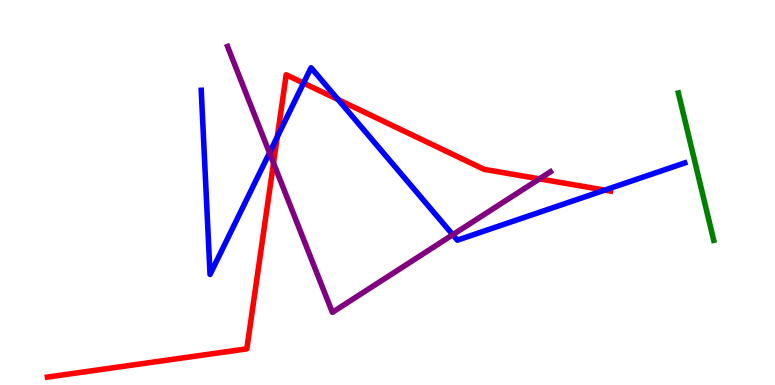[{'lines': ['blue', 'red'], 'intersections': [{'x': 3.58, 'y': 6.45}, {'x': 3.92, 'y': 7.84}, {'x': 4.36, 'y': 7.41}, {'x': 7.8, 'y': 5.06}]}, {'lines': ['green', 'red'], 'intersections': []}, {'lines': ['purple', 'red'], 'intersections': [{'x': 3.53, 'y': 5.76}, {'x': 6.96, 'y': 5.35}]}, {'lines': ['blue', 'green'], 'intersections': []}, {'lines': ['blue', 'purple'], 'intersections': [{'x': 3.48, 'y': 6.03}, {'x': 5.84, 'y': 3.9}]}, {'lines': ['green', 'purple'], 'intersections': []}]